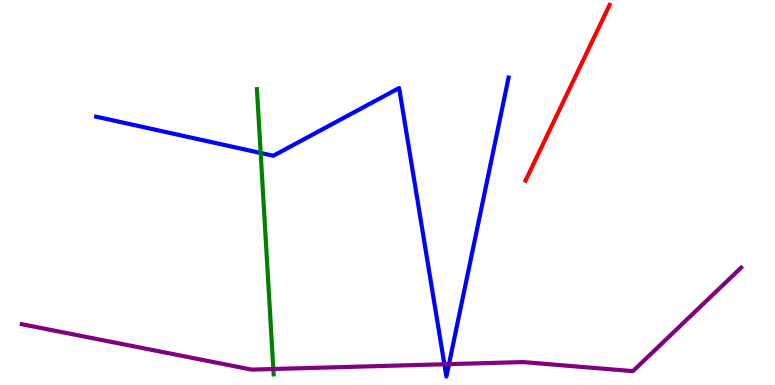[{'lines': ['blue', 'red'], 'intersections': []}, {'lines': ['green', 'red'], 'intersections': []}, {'lines': ['purple', 'red'], 'intersections': []}, {'lines': ['blue', 'green'], 'intersections': [{'x': 3.36, 'y': 6.03}]}, {'lines': ['blue', 'purple'], 'intersections': [{'x': 5.73, 'y': 0.539}, {'x': 5.79, 'y': 0.542}]}, {'lines': ['green', 'purple'], 'intersections': [{'x': 3.53, 'y': 0.415}]}]